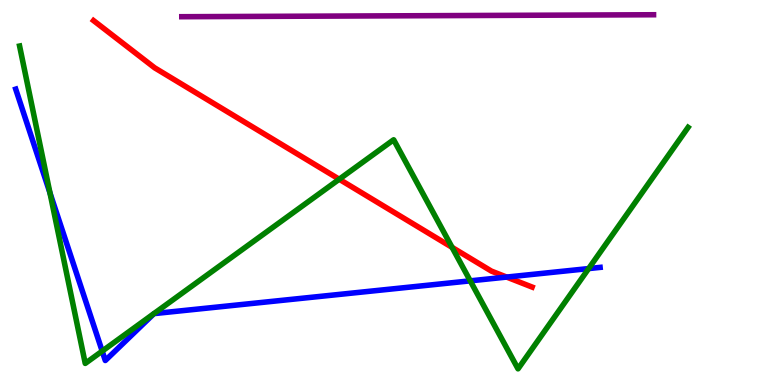[{'lines': ['blue', 'red'], 'intersections': [{'x': 6.54, 'y': 2.8}]}, {'lines': ['green', 'red'], 'intersections': [{'x': 4.38, 'y': 5.34}, {'x': 5.83, 'y': 3.57}]}, {'lines': ['purple', 'red'], 'intersections': []}, {'lines': ['blue', 'green'], 'intersections': [{'x': 0.645, 'y': 4.99}, {'x': 1.32, 'y': 0.88}, {'x': 6.07, 'y': 2.71}, {'x': 7.6, 'y': 3.02}]}, {'lines': ['blue', 'purple'], 'intersections': []}, {'lines': ['green', 'purple'], 'intersections': []}]